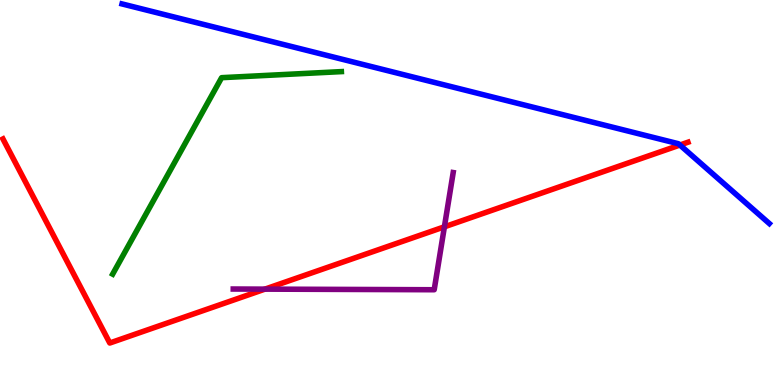[{'lines': ['blue', 'red'], 'intersections': [{'x': 8.77, 'y': 6.23}]}, {'lines': ['green', 'red'], 'intersections': []}, {'lines': ['purple', 'red'], 'intersections': [{'x': 3.42, 'y': 2.49}, {'x': 5.73, 'y': 4.11}]}, {'lines': ['blue', 'green'], 'intersections': []}, {'lines': ['blue', 'purple'], 'intersections': []}, {'lines': ['green', 'purple'], 'intersections': []}]